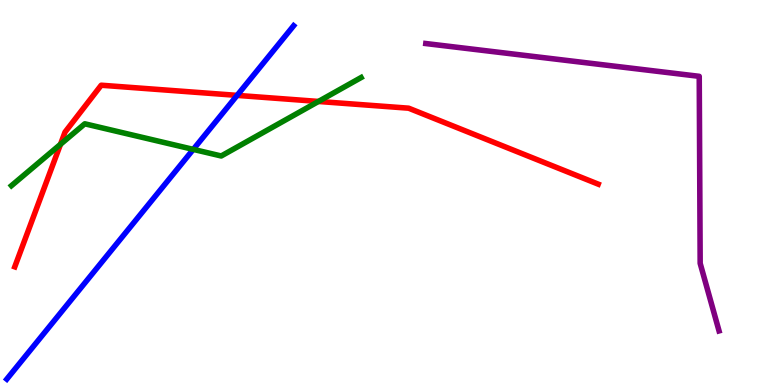[{'lines': ['blue', 'red'], 'intersections': [{'x': 3.06, 'y': 7.52}]}, {'lines': ['green', 'red'], 'intersections': [{'x': 0.78, 'y': 6.25}, {'x': 4.11, 'y': 7.36}]}, {'lines': ['purple', 'red'], 'intersections': []}, {'lines': ['blue', 'green'], 'intersections': [{'x': 2.49, 'y': 6.12}]}, {'lines': ['blue', 'purple'], 'intersections': []}, {'lines': ['green', 'purple'], 'intersections': []}]